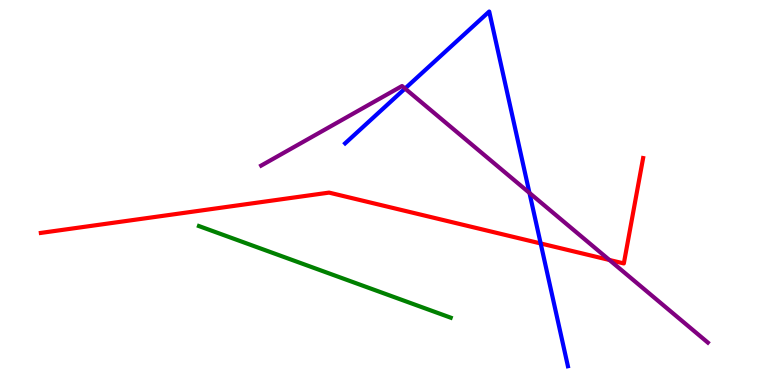[{'lines': ['blue', 'red'], 'intersections': [{'x': 6.98, 'y': 3.68}]}, {'lines': ['green', 'red'], 'intersections': []}, {'lines': ['purple', 'red'], 'intersections': [{'x': 7.86, 'y': 3.25}]}, {'lines': ['blue', 'green'], 'intersections': []}, {'lines': ['blue', 'purple'], 'intersections': [{'x': 5.23, 'y': 7.7}, {'x': 6.83, 'y': 4.99}]}, {'lines': ['green', 'purple'], 'intersections': []}]